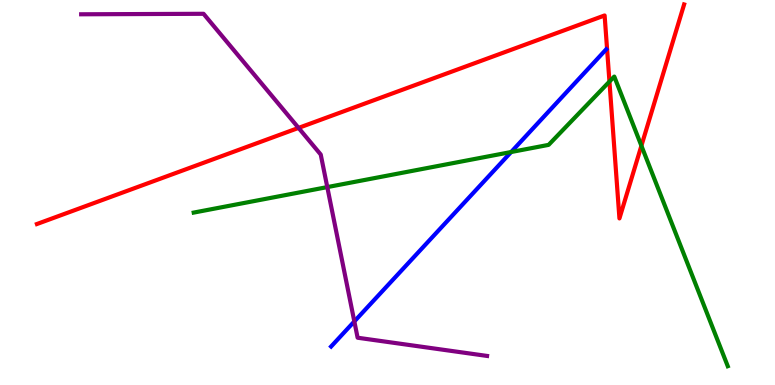[{'lines': ['blue', 'red'], 'intersections': []}, {'lines': ['green', 'red'], 'intersections': [{'x': 7.86, 'y': 7.88}, {'x': 8.28, 'y': 6.21}]}, {'lines': ['purple', 'red'], 'intersections': [{'x': 3.85, 'y': 6.68}]}, {'lines': ['blue', 'green'], 'intersections': [{'x': 6.6, 'y': 6.05}]}, {'lines': ['blue', 'purple'], 'intersections': [{'x': 4.57, 'y': 1.65}]}, {'lines': ['green', 'purple'], 'intersections': [{'x': 4.22, 'y': 5.14}]}]